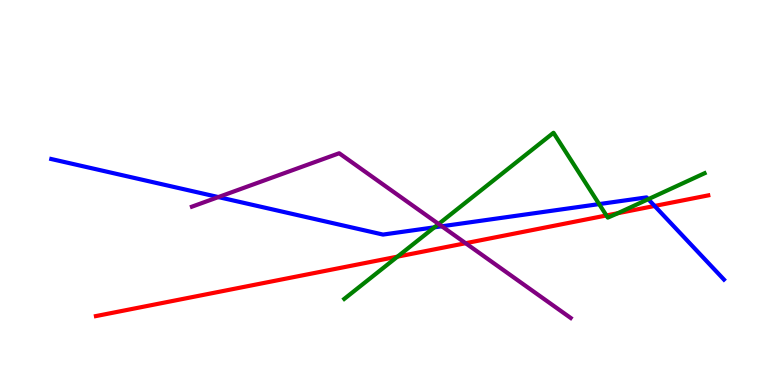[{'lines': ['blue', 'red'], 'intersections': [{'x': 8.45, 'y': 4.65}]}, {'lines': ['green', 'red'], 'intersections': [{'x': 5.13, 'y': 3.33}, {'x': 7.82, 'y': 4.4}, {'x': 7.97, 'y': 4.46}]}, {'lines': ['purple', 'red'], 'intersections': [{'x': 6.01, 'y': 3.68}]}, {'lines': ['blue', 'green'], 'intersections': [{'x': 5.61, 'y': 4.1}, {'x': 7.73, 'y': 4.7}, {'x': 8.36, 'y': 4.83}]}, {'lines': ['blue', 'purple'], 'intersections': [{'x': 2.82, 'y': 4.88}, {'x': 5.7, 'y': 4.12}]}, {'lines': ['green', 'purple'], 'intersections': [{'x': 5.66, 'y': 4.18}]}]